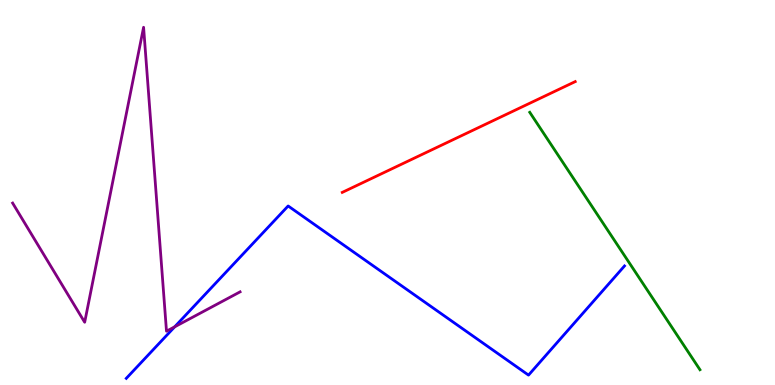[{'lines': ['blue', 'red'], 'intersections': []}, {'lines': ['green', 'red'], 'intersections': []}, {'lines': ['purple', 'red'], 'intersections': []}, {'lines': ['blue', 'green'], 'intersections': []}, {'lines': ['blue', 'purple'], 'intersections': [{'x': 2.25, 'y': 1.51}]}, {'lines': ['green', 'purple'], 'intersections': []}]